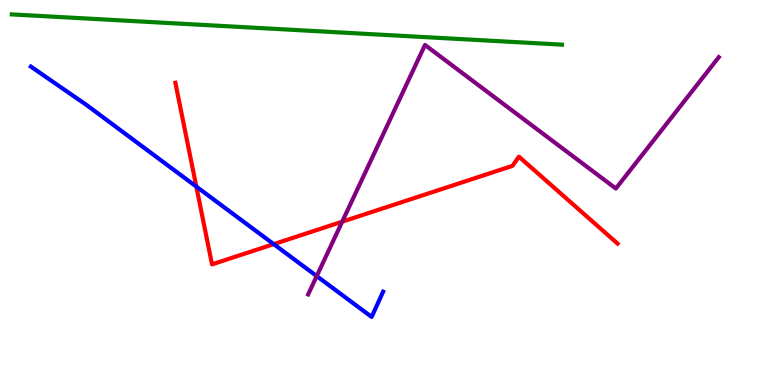[{'lines': ['blue', 'red'], 'intersections': [{'x': 2.53, 'y': 5.15}, {'x': 3.53, 'y': 3.66}]}, {'lines': ['green', 'red'], 'intersections': []}, {'lines': ['purple', 'red'], 'intersections': [{'x': 4.42, 'y': 4.24}]}, {'lines': ['blue', 'green'], 'intersections': []}, {'lines': ['blue', 'purple'], 'intersections': [{'x': 4.09, 'y': 2.83}]}, {'lines': ['green', 'purple'], 'intersections': []}]